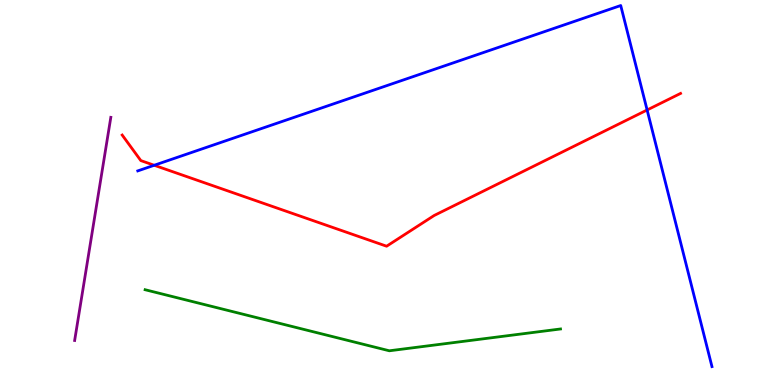[{'lines': ['blue', 'red'], 'intersections': [{'x': 1.99, 'y': 5.71}, {'x': 8.35, 'y': 7.14}]}, {'lines': ['green', 'red'], 'intersections': []}, {'lines': ['purple', 'red'], 'intersections': []}, {'lines': ['blue', 'green'], 'intersections': []}, {'lines': ['blue', 'purple'], 'intersections': []}, {'lines': ['green', 'purple'], 'intersections': []}]